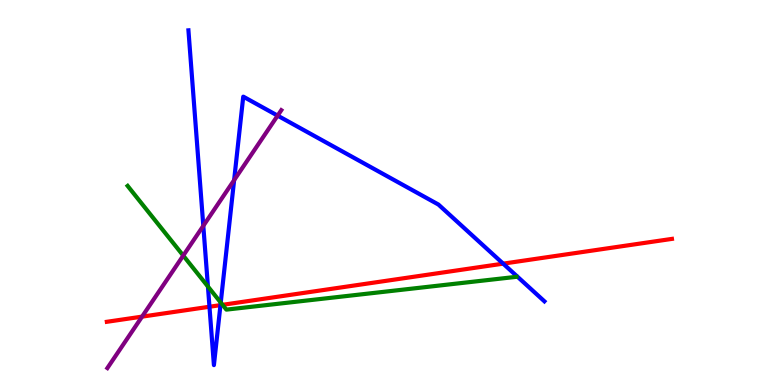[{'lines': ['blue', 'red'], 'intersections': [{'x': 2.7, 'y': 2.03}, {'x': 2.84, 'y': 2.07}, {'x': 6.49, 'y': 3.15}]}, {'lines': ['green', 'red'], 'intersections': [{'x': 2.87, 'y': 2.08}]}, {'lines': ['purple', 'red'], 'intersections': [{'x': 1.83, 'y': 1.78}]}, {'lines': ['blue', 'green'], 'intersections': [{'x': 2.68, 'y': 2.56}, {'x': 2.85, 'y': 2.14}]}, {'lines': ['blue', 'purple'], 'intersections': [{'x': 2.62, 'y': 4.13}, {'x': 3.02, 'y': 5.32}, {'x': 3.58, 'y': 7.0}]}, {'lines': ['green', 'purple'], 'intersections': [{'x': 2.36, 'y': 3.36}]}]